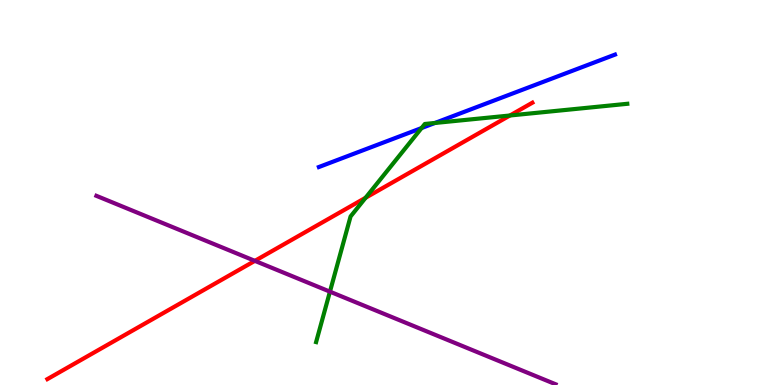[{'lines': ['blue', 'red'], 'intersections': []}, {'lines': ['green', 'red'], 'intersections': [{'x': 4.72, 'y': 4.86}, {'x': 6.58, 'y': 7.0}]}, {'lines': ['purple', 'red'], 'intersections': [{'x': 3.29, 'y': 3.22}]}, {'lines': ['blue', 'green'], 'intersections': [{'x': 5.44, 'y': 6.67}, {'x': 5.61, 'y': 6.81}]}, {'lines': ['blue', 'purple'], 'intersections': []}, {'lines': ['green', 'purple'], 'intersections': [{'x': 4.26, 'y': 2.42}]}]